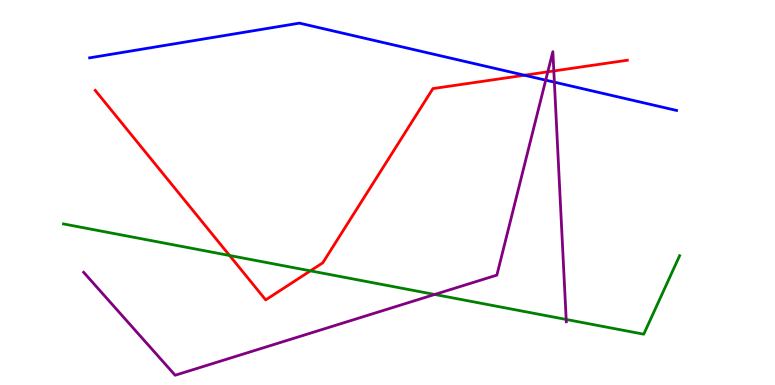[{'lines': ['blue', 'red'], 'intersections': [{'x': 6.77, 'y': 8.05}]}, {'lines': ['green', 'red'], 'intersections': [{'x': 2.96, 'y': 3.36}, {'x': 4.01, 'y': 2.96}]}, {'lines': ['purple', 'red'], 'intersections': [{'x': 7.07, 'y': 8.13}, {'x': 7.15, 'y': 8.16}]}, {'lines': ['blue', 'green'], 'intersections': []}, {'lines': ['blue', 'purple'], 'intersections': [{'x': 7.04, 'y': 7.92}, {'x': 7.15, 'y': 7.87}]}, {'lines': ['green', 'purple'], 'intersections': [{'x': 5.61, 'y': 2.35}, {'x': 7.31, 'y': 1.7}]}]